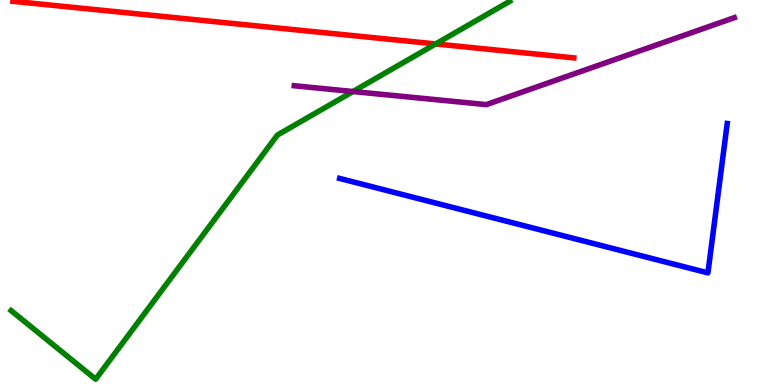[{'lines': ['blue', 'red'], 'intersections': []}, {'lines': ['green', 'red'], 'intersections': [{'x': 5.62, 'y': 8.86}]}, {'lines': ['purple', 'red'], 'intersections': []}, {'lines': ['blue', 'green'], 'intersections': []}, {'lines': ['blue', 'purple'], 'intersections': []}, {'lines': ['green', 'purple'], 'intersections': [{'x': 4.55, 'y': 7.62}]}]